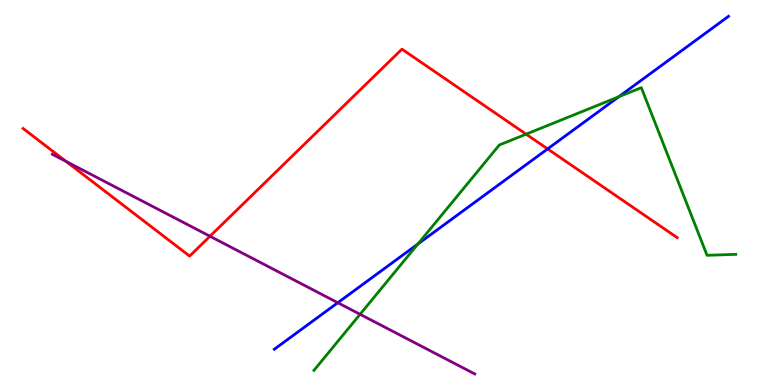[{'lines': ['blue', 'red'], 'intersections': [{'x': 7.07, 'y': 6.13}]}, {'lines': ['green', 'red'], 'intersections': [{'x': 6.79, 'y': 6.51}]}, {'lines': ['purple', 'red'], 'intersections': [{'x': 0.853, 'y': 5.81}, {'x': 2.71, 'y': 3.86}]}, {'lines': ['blue', 'green'], 'intersections': [{'x': 5.39, 'y': 3.66}, {'x': 7.98, 'y': 7.49}]}, {'lines': ['blue', 'purple'], 'intersections': [{'x': 4.36, 'y': 2.14}]}, {'lines': ['green', 'purple'], 'intersections': [{'x': 4.65, 'y': 1.84}]}]